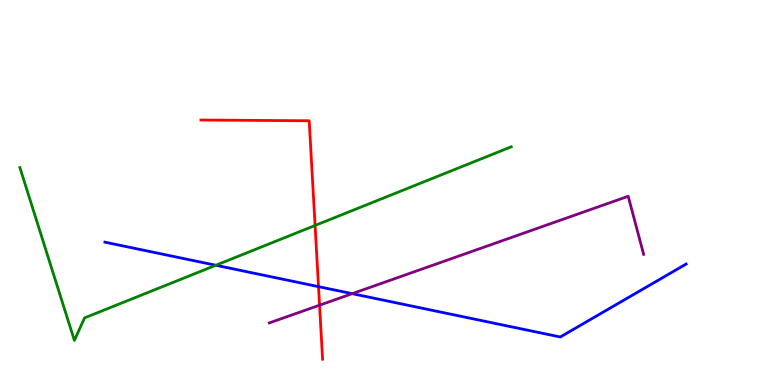[{'lines': ['blue', 'red'], 'intersections': [{'x': 4.11, 'y': 2.55}]}, {'lines': ['green', 'red'], 'intersections': [{'x': 4.07, 'y': 4.14}]}, {'lines': ['purple', 'red'], 'intersections': [{'x': 4.12, 'y': 2.07}]}, {'lines': ['blue', 'green'], 'intersections': [{'x': 2.78, 'y': 3.11}]}, {'lines': ['blue', 'purple'], 'intersections': [{'x': 4.54, 'y': 2.37}]}, {'lines': ['green', 'purple'], 'intersections': []}]